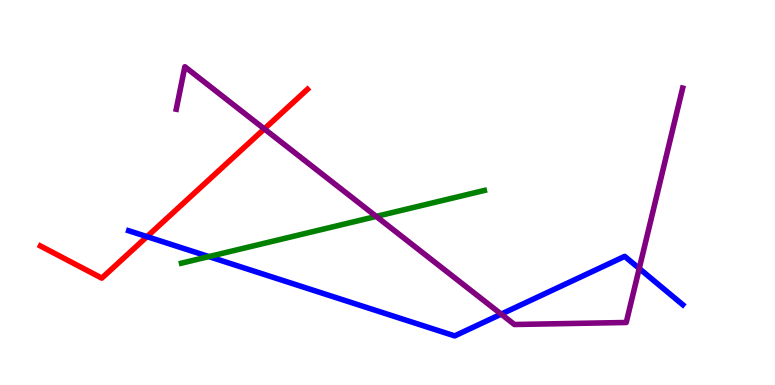[{'lines': ['blue', 'red'], 'intersections': [{'x': 1.9, 'y': 3.85}]}, {'lines': ['green', 'red'], 'intersections': []}, {'lines': ['purple', 'red'], 'intersections': [{'x': 3.41, 'y': 6.65}]}, {'lines': ['blue', 'green'], 'intersections': [{'x': 2.7, 'y': 3.34}]}, {'lines': ['blue', 'purple'], 'intersections': [{'x': 6.47, 'y': 1.84}, {'x': 8.25, 'y': 3.03}]}, {'lines': ['green', 'purple'], 'intersections': [{'x': 4.85, 'y': 4.38}]}]